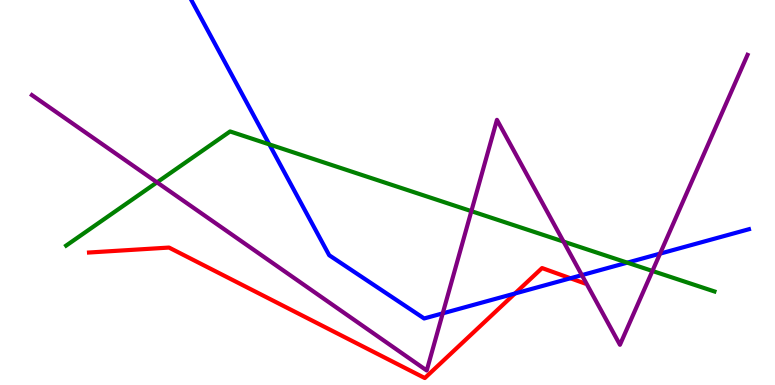[{'lines': ['blue', 'red'], 'intersections': [{'x': 6.64, 'y': 2.38}, {'x': 7.36, 'y': 2.77}]}, {'lines': ['green', 'red'], 'intersections': []}, {'lines': ['purple', 'red'], 'intersections': []}, {'lines': ['blue', 'green'], 'intersections': [{'x': 3.48, 'y': 6.25}, {'x': 8.09, 'y': 3.18}]}, {'lines': ['blue', 'purple'], 'intersections': [{'x': 5.71, 'y': 1.86}, {'x': 7.51, 'y': 2.85}, {'x': 8.52, 'y': 3.41}]}, {'lines': ['green', 'purple'], 'intersections': [{'x': 2.03, 'y': 5.26}, {'x': 6.08, 'y': 4.52}, {'x': 7.27, 'y': 3.72}, {'x': 8.42, 'y': 2.96}]}]